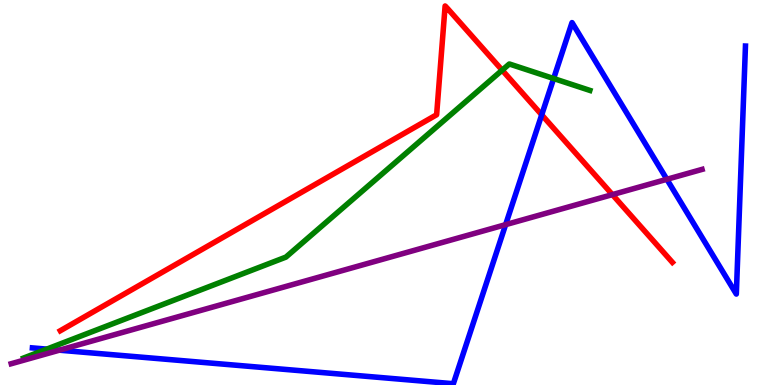[{'lines': ['blue', 'red'], 'intersections': [{'x': 6.99, 'y': 7.02}]}, {'lines': ['green', 'red'], 'intersections': [{'x': 6.48, 'y': 8.18}]}, {'lines': ['purple', 'red'], 'intersections': [{'x': 7.9, 'y': 4.94}]}, {'lines': ['blue', 'green'], 'intersections': [{'x': 0.604, 'y': 0.932}, {'x': 7.14, 'y': 7.96}]}, {'lines': ['blue', 'purple'], 'intersections': [{'x': 0.766, 'y': 0.904}, {'x': 6.52, 'y': 4.16}, {'x': 8.6, 'y': 5.34}]}, {'lines': ['green', 'purple'], 'intersections': []}]